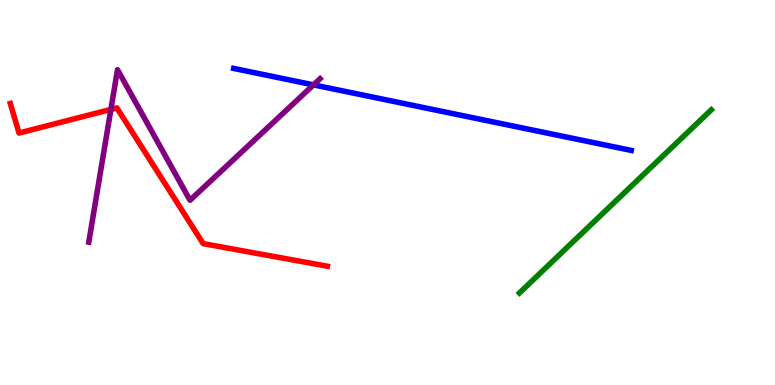[{'lines': ['blue', 'red'], 'intersections': []}, {'lines': ['green', 'red'], 'intersections': []}, {'lines': ['purple', 'red'], 'intersections': [{'x': 1.43, 'y': 7.16}]}, {'lines': ['blue', 'green'], 'intersections': []}, {'lines': ['blue', 'purple'], 'intersections': [{'x': 4.04, 'y': 7.8}]}, {'lines': ['green', 'purple'], 'intersections': []}]